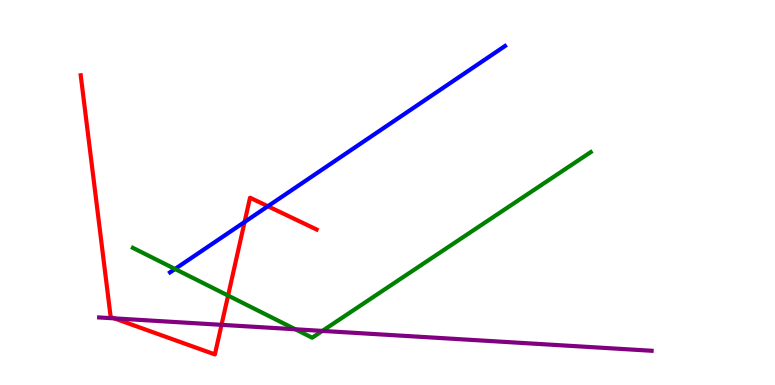[{'lines': ['blue', 'red'], 'intersections': [{'x': 3.16, 'y': 4.23}, {'x': 3.46, 'y': 4.64}]}, {'lines': ['green', 'red'], 'intersections': [{'x': 2.94, 'y': 2.32}]}, {'lines': ['purple', 'red'], 'intersections': [{'x': 1.47, 'y': 1.73}, {'x': 2.86, 'y': 1.56}]}, {'lines': ['blue', 'green'], 'intersections': [{'x': 2.26, 'y': 3.01}]}, {'lines': ['blue', 'purple'], 'intersections': []}, {'lines': ['green', 'purple'], 'intersections': [{'x': 3.81, 'y': 1.45}, {'x': 4.16, 'y': 1.4}]}]